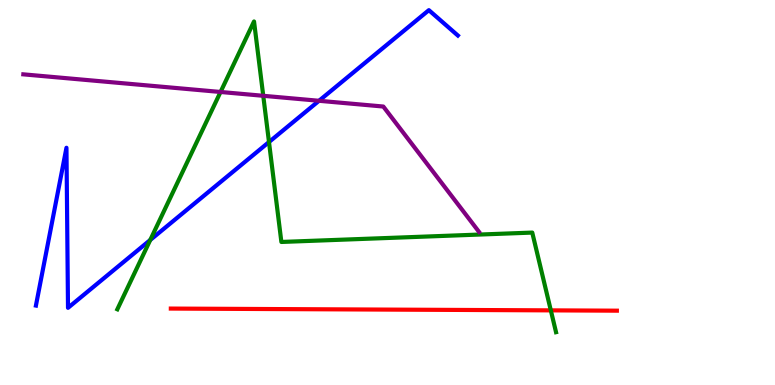[{'lines': ['blue', 'red'], 'intersections': []}, {'lines': ['green', 'red'], 'intersections': [{'x': 7.11, 'y': 1.94}]}, {'lines': ['purple', 'red'], 'intersections': []}, {'lines': ['blue', 'green'], 'intersections': [{'x': 1.94, 'y': 3.77}, {'x': 3.47, 'y': 6.31}]}, {'lines': ['blue', 'purple'], 'intersections': [{'x': 4.12, 'y': 7.38}]}, {'lines': ['green', 'purple'], 'intersections': [{'x': 2.85, 'y': 7.61}, {'x': 3.4, 'y': 7.51}]}]